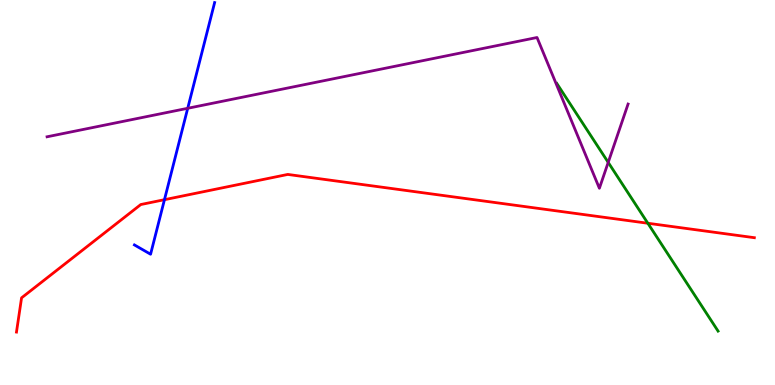[{'lines': ['blue', 'red'], 'intersections': [{'x': 2.12, 'y': 4.81}]}, {'lines': ['green', 'red'], 'intersections': [{'x': 8.36, 'y': 4.2}]}, {'lines': ['purple', 'red'], 'intersections': []}, {'lines': ['blue', 'green'], 'intersections': []}, {'lines': ['blue', 'purple'], 'intersections': [{'x': 2.42, 'y': 7.19}]}, {'lines': ['green', 'purple'], 'intersections': [{'x': 7.85, 'y': 5.78}]}]